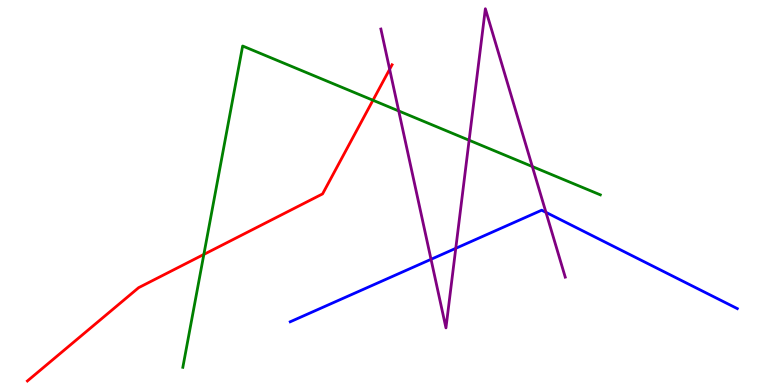[{'lines': ['blue', 'red'], 'intersections': []}, {'lines': ['green', 'red'], 'intersections': [{'x': 2.63, 'y': 3.39}, {'x': 4.81, 'y': 7.4}]}, {'lines': ['purple', 'red'], 'intersections': [{'x': 5.03, 'y': 8.2}]}, {'lines': ['blue', 'green'], 'intersections': []}, {'lines': ['blue', 'purple'], 'intersections': [{'x': 5.56, 'y': 3.26}, {'x': 5.88, 'y': 3.55}, {'x': 7.04, 'y': 4.48}]}, {'lines': ['green', 'purple'], 'intersections': [{'x': 5.14, 'y': 7.12}, {'x': 6.05, 'y': 6.36}, {'x': 6.87, 'y': 5.67}]}]